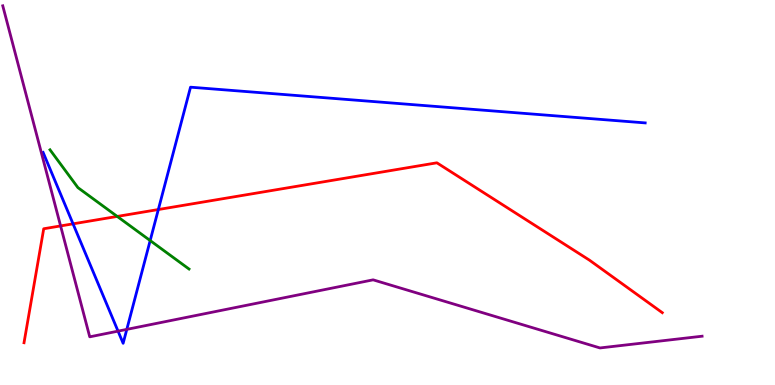[{'lines': ['blue', 'red'], 'intersections': [{'x': 0.943, 'y': 4.19}, {'x': 2.04, 'y': 4.56}]}, {'lines': ['green', 'red'], 'intersections': [{'x': 1.51, 'y': 4.38}]}, {'lines': ['purple', 'red'], 'intersections': [{'x': 0.782, 'y': 4.13}]}, {'lines': ['blue', 'green'], 'intersections': [{'x': 1.94, 'y': 3.75}]}, {'lines': ['blue', 'purple'], 'intersections': [{'x': 1.52, 'y': 1.4}, {'x': 1.64, 'y': 1.44}]}, {'lines': ['green', 'purple'], 'intersections': []}]